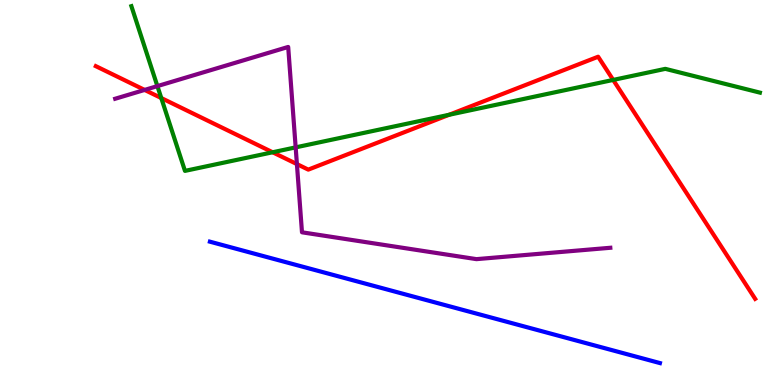[{'lines': ['blue', 'red'], 'intersections': []}, {'lines': ['green', 'red'], 'intersections': [{'x': 2.08, 'y': 7.45}, {'x': 3.52, 'y': 6.05}, {'x': 5.79, 'y': 7.02}, {'x': 7.91, 'y': 7.92}]}, {'lines': ['purple', 'red'], 'intersections': [{'x': 1.87, 'y': 7.66}, {'x': 3.83, 'y': 5.74}]}, {'lines': ['blue', 'green'], 'intersections': []}, {'lines': ['blue', 'purple'], 'intersections': []}, {'lines': ['green', 'purple'], 'intersections': [{'x': 2.03, 'y': 7.76}, {'x': 3.82, 'y': 6.17}]}]